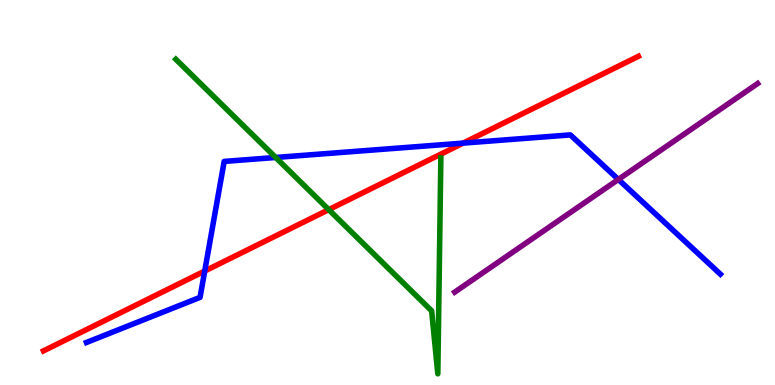[{'lines': ['blue', 'red'], 'intersections': [{'x': 2.64, 'y': 2.96}, {'x': 5.98, 'y': 6.28}]}, {'lines': ['green', 'red'], 'intersections': [{'x': 4.24, 'y': 4.55}]}, {'lines': ['purple', 'red'], 'intersections': []}, {'lines': ['blue', 'green'], 'intersections': [{'x': 3.56, 'y': 5.91}]}, {'lines': ['blue', 'purple'], 'intersections': [{'x': 7.98, 'y': 5.34}]}, {'lines': ['green', 'purple'], 'intersections': []}]